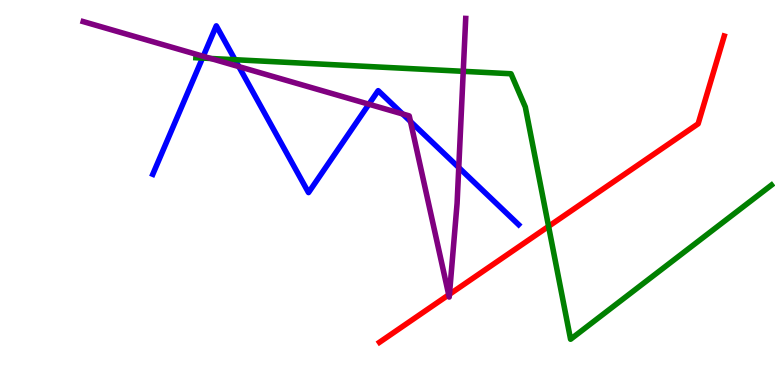[{'lines': ['blue', 'red'], 'intersections': []}, {'lines': ['green', 'red'], 'intersections': [{'x': 7.08, 'y': 4.12}]}, {'lines': ['purple', 'red'], 'intersections': [{'x': 5.79, 'y': 2.34}, {'x': 5.8, 'y': 2.36}]}, {'lines': ['blue', 'green'], 'intersections': [{'x': 2.61, 'y': 8.49}, {'x': 3.03, 'y': 8.45}]}, {'lines': ['blue', 'purple'], 'intersections': [{'x': 2.62, 'y': 8.54}, {'x': 3.08, 'y': 8.27}, {'x': 4.76, 'y': 7.29}, {'x': 5.19, 'y': 7.04}, {'x': 5.3, 'y': 6.84}, {'x': 5.92, 'y': 5.65}]}, {'lines': ['green', 'purple'], 'intersections': [{'x': 2.72, 'y': 8.48}, {'x': 5.98, 'y': 8.15}]}]